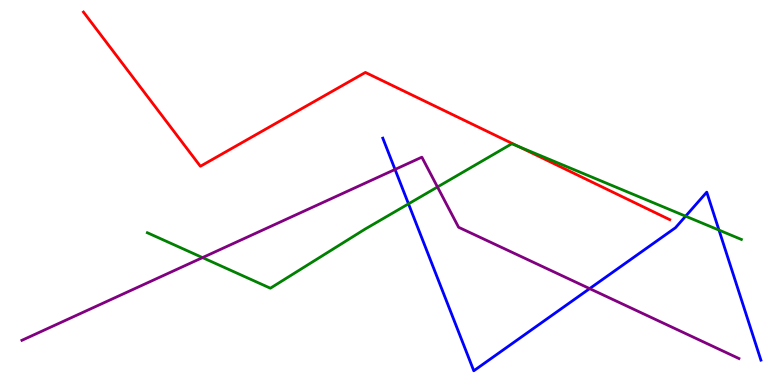[{'lines': ['blue', 'red'], 'intersections': []}, {'lines': ['green', 'red'], 'intersections': [{'x': 6.69, 'y': 6.19}]}, {'lines': ['purple', 'red'], 'intersections': []}, {'lines': ['blue', 'green'], 'intersections': [{'x': 5.27, 'y': 4.71}, {'x': 8.85, 'y': 4.38}, {'x': 9.28, 'y': 4.02}]}, {'lines': ['blue', 'purple'], 'intersections': [{'x': 5.1, 'y': 5.6}, {'x': 7.61, 'y': 2.5}]}, {'lines': ['green', 'purple'], 'intersections': [{'x': 2.61, 'y': 3.31}, {'x': 5.64, 'y': 5.14}]}]